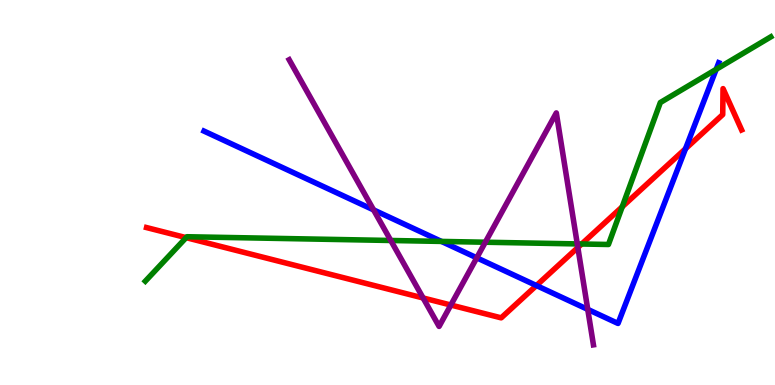[{'lines': ['blue', 'red'], 'intersections': [{'x': 6.92, 'y': 2.58}, {'x': 8.85, 'y': 6.14}]}, {'lines': ['green', 'red'], 'intersections': [{'x': 2.4, 'y': 3.83}, {'x': 7.51, 'y': 3.66}, {'x': 8.03, 'y': 4.63}]}, {'lines': ['purple', 'red'], 'intersections': [{'x': 5.46, 'y': 2.26}, {'x': 5.82, 'y': 2.08}, {'x': 7.46, 'y': 3.57}]}, {'lines': ['blue', 'green'], 'intersections': [{'x': 5.7, 'y': 3.73}, {'x': 9.24, 'y': 8.2}]}, {'lines': ['blue', 'purple'], 'intersections': [{'x': 4.82, 'y': 4.55}, {'x': 6.15, 'y': 3.3}, {'x': 7.58, 'y': 1.96}]}, {'lines': ['green', 'purple'], 'intersections': [{'x': 5.04, 'y': 3.75}, {'x': 6.26, 'y': 3.71}, {'x': 7.45, 'y': 3.66}]}]